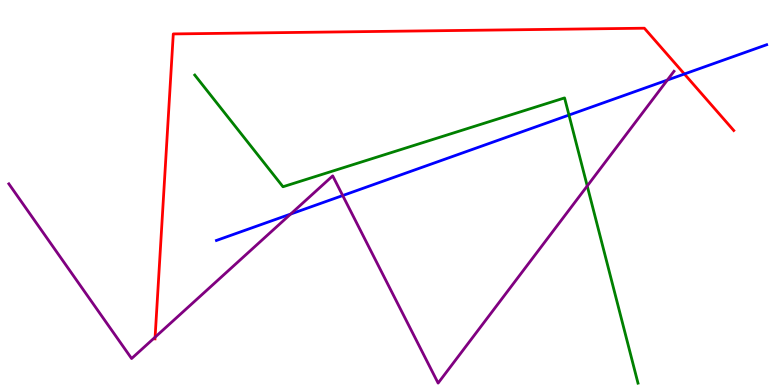[{'lines': ['blue', 'red'], 'intersections': [{'x': 8.83, 'y': 8.08}]}, {'lines': ['green', 'red'], 'intersections': []}, {'lines': ['purple', 'red'], 'intersections': [{'x': 2.0, 'y': 1.24}]}, {'lines': ['blue', 'green'], 'intersections': [{'x': 7.34, 'y': 7.01}]}, {'lines': ['blue', 'purple'], 'intersections': [{'x': 3.75, 'y': 4.44}, {'x': 4.42, 'y': 4.92}, {'x': 8.61, 'y': 7.92}]}, {'lines': ['green', 'purple'], 'intersections': [{'x': 7.58, 'y': 5.17}]}]